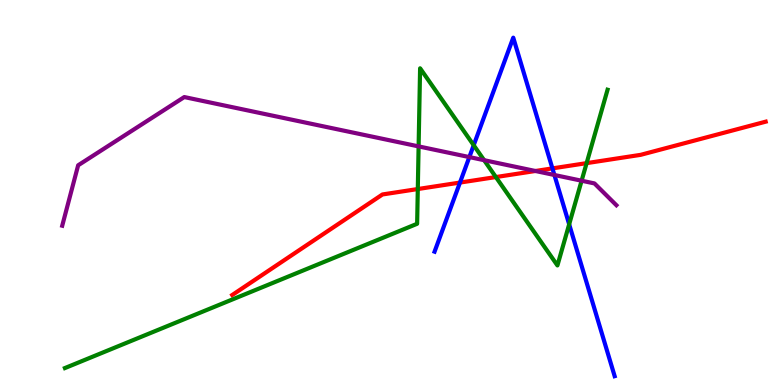[{'lines': ['blue', 'red'], 'intersections': [{'x': 5.94, 'y': 5.26}, {'x': 7.13, 'y': 5.63}]}, {'lines': ['green', 'red'], 'intersections': [{'x': 5.39, 'y': 5.09}, {'x': 6.4, 'y': 5.4}, {'x': 7.57, 'y': 5.76}]}, {'lines': ['purple', 'red'], 'intersections': [{'x': 6.91, 'y': 5.56}]}, {'lines': ['blue', 'green'], 'intersections': [{'x': 6.11, 'y': 6.23}, {'x': 7.34, 'y': 4.17}]}, {'lines': ['blue', 'purple'], 'intersections': [{'x': 6.06, 'y': 5.92}, {'x': 7.15, 'y': 5.45}]}, {'lines': ['green', 'purple'], 'intersections': [{'x': 5.4, 'y': 6.2}, {'x': 6.25, 'y': 5.84}, {'x': 7.5, 'y': 5.31}]}]